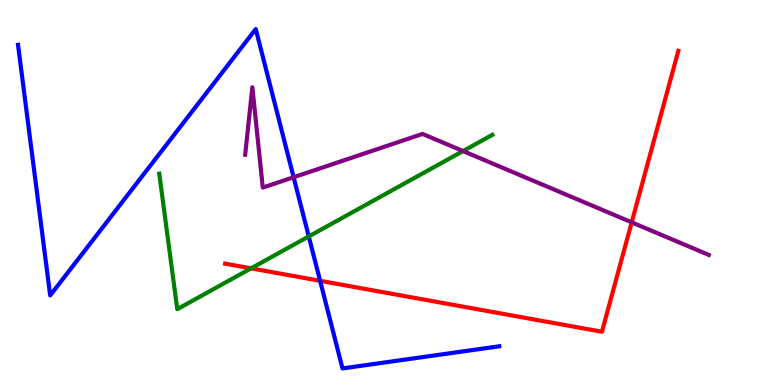[{'lines': ['blue', 'red'], 'intersections': [{'x': 4.13, 'y': 2.71}]}, {'lines': ['green', 'red'], 'intersections': [{'x': 3.24, 'y': 3.03}]}, {'lines': ['purple', 'red'], 'intersections': [{'x': 8.15, 'y': 4.23}]}, {'lines': ['blue', 'green'], 'intersections': [{'x': 3.98, 'y': 3.86}]}, {'lines': ['blue', 'purple'], 'intersections': [{'x': 3.79, 'y': 5.4}]}, {'lines': ['green', 'purple'], 'intersections': [{'x': 5.97, 'y': 6.08}]}]